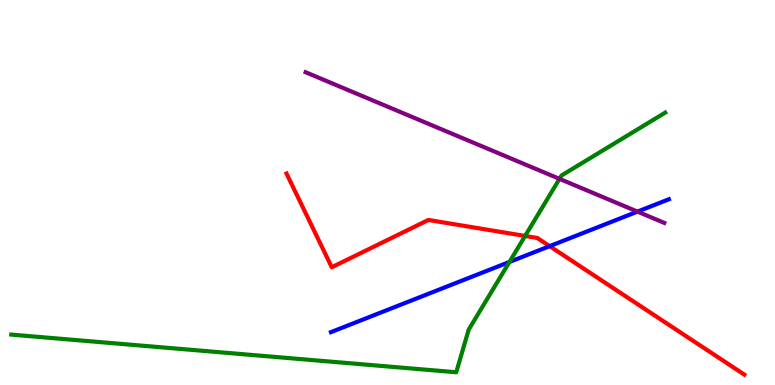[{'lines': ['blue', 'red'], 'intersections': [{'x': 7.09, 'y': 3.61}]}, {'lines': ['green', 'red'], 'intersections': [{'x': 6.78, 'y': 3.87}]}, {'lines': ['purple', 'red'], 'intersections': []}, {'lines': ['blue', 'green'], 'intersections': [{'x': 6.57, 'y': 3.2}]}, {'lines': ['blue', 'purple'], 'intersections': [{'x': 8.23, 'y': 4.5}]}, {'lines': ['green', 'purple'], 'intersections': [{'x': 7.22, 'y': 5.35}]}]